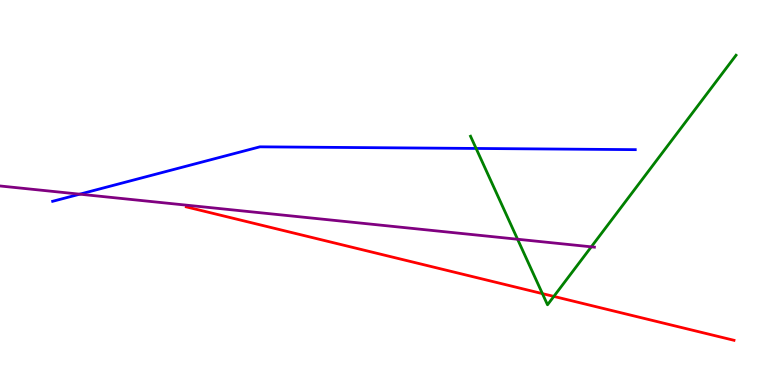[{'lines': ['blue', 'red'], 'intersections': []}, {'lines': ['green', 'red'], 'intersections': [{'x': 7.0, 'y': 2.37}, {'x': 7.15, 'y': 2.3}]}, {'lines': ['purple', 'red'], 'intersections': []}, {'lines': ['blue', 'green'], 'intersections': [{'x': 6.14, 'y': 6.14}]}, {'lines': ['blue', 'purple'], 'intersections': [{'x': 1.03, 'y': 4.96}]}, {'lines': ['green', 'purple'], 'intersections': [{'x': 6.68, 'y': 3.79}, {'x': 7.63, 'y': 3.59}]}]